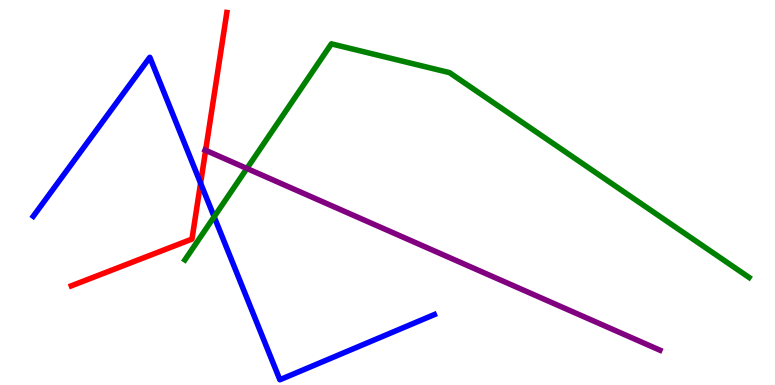[{'lines': ['blue', 'red'], 'intersections': [{'x': 2.59, 'y': 5.24}]}, {'lines': ['green', 'red'], 'intersections': []}, {'lines': ['purple', 'red'], 'intersections': [{'x': 2.65, 'y': 6.1}]}, {'lines': ['blue', 'green'], 'intersections': [{'x': 2.76, 'y': 4.37}]}, {'lines': ['blue', 'purple'], 'intersections': []}, {'lines': ['green', 'purple'], 'intersections': [{'x': 3.19, 'y': 5.62}]}]